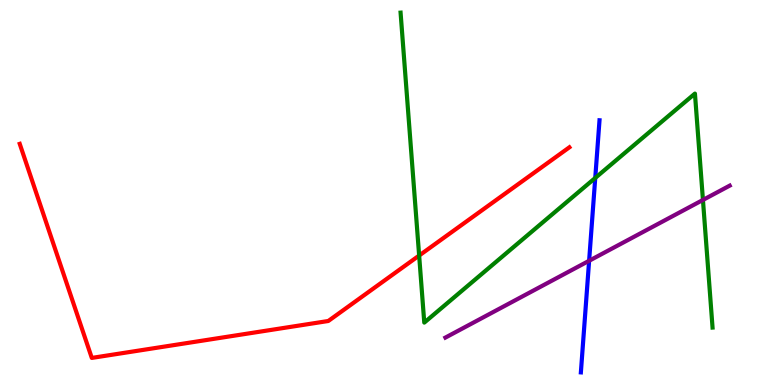[{'lines': ['blue', 'red'], 'intersections': []}, {'lines': ['green', 'red'], 'intersections': [{'x': 5.41, 'y': 3.36}]}, {'lines': ['purple', 'red'], 'intersections': []}, {'lines': ['blue', 'green'], 'intersections': [{'x': 7.68, 'y': 5.38}]}, {'lines': ['blue', 'purple'], 'intersections': [{'x': 7.6, 'y': 3.23}]}, {'lines': ['green', 'purple'], 'intersections': [{'x': 9.07, 'y': 4.81}]}]